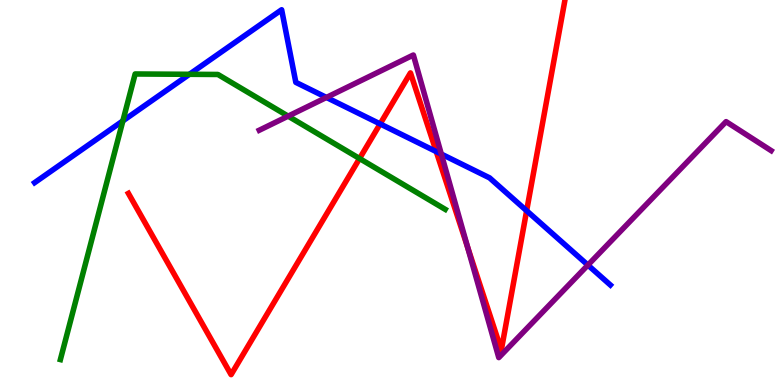[{'lines': ['blue', 'red'], 'intersections': [{'x': 4.9, 'y': 6.78}, {'x': 5.63, 'y': 6.06}, {'x': 6.8, 'y': 4.53}]}, {'lines': ['green', 'red'], 'intersections': [{'x': 4.64, 'y': 5.88}]}, {'lines': ['purple', 'red'], 'intersections': [{'x': 6.03, 'y': 3.58}]}, {'lines': ['blue', 'green'], 'intersections': [{'x': 1.59, 'y': 6.86}, {'x': 2.44, 'y': 8.07}]}, {'lines': ['blue', 'purple'], 'intersections': [{'x': 4.21, 'y': 7.47}, {'x': 5.69, 'y': 6.0}, {'x': 7.59, 'y': 3.11}]}, {'lines': ['green', 'purple'], 'intersections': [{'x': 3.72, 'y': 6.98}]}]